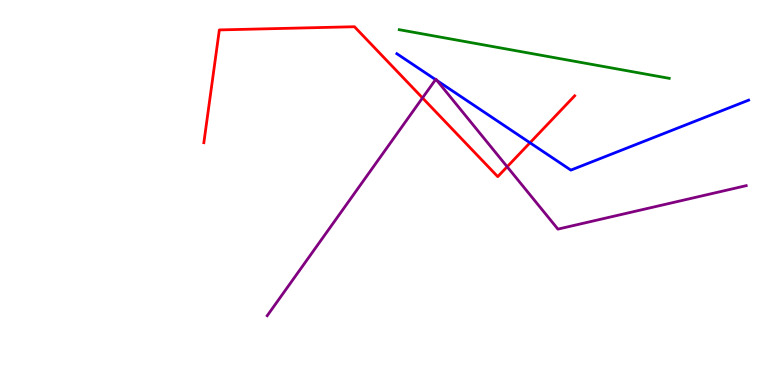[{'lines': ['blue', 'red'], 'intersections': [{'x': 6.84, 'y': 6.29}]}, {'lines': ['green', 'red'], 'intersections': []}, {'lines': ['purple', 'red'], 'intersections': [{'x': 5.45, 'y': 7.46}, {'x': 6.54, 'y': 5.67}]}, {'lines': ['blue', 'green'], 'intersections': []}, {'lines': ['blue', 'purple'], 'intersections': [{'x': 5.62, 'y': 7.93}, {'x': 5.64, 'y': 7.91}]}, {'lines': ['green', 'purple'], 'intersections': []}]